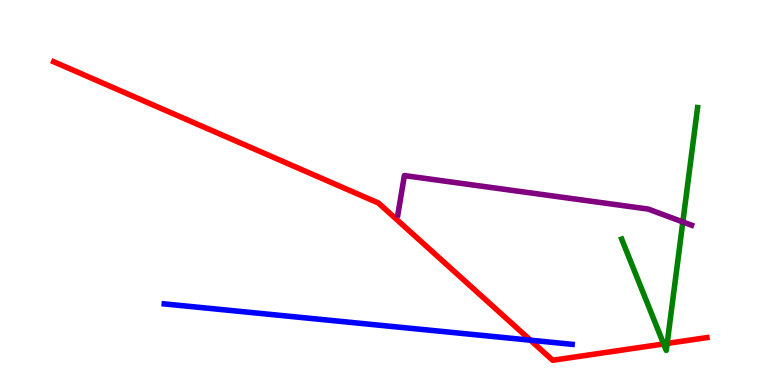[{'lines': ['blue', 'red'], 'intersections': [{'x': 6.84, 'y': 1.16}]}, {'lines': ['green', 'red'], 'intersections': [{'x': 8.56, 'y': 1.07}, {'x': 8.61, 'y': 1.08}]}, {'lines': ['purple', 'red'], 'intersections': []}, {'lines': ['blue', 'green'], 'intersections': []}, {'lines': ['blue', 'purple'], 'intersections': []}, {'lines': ['green', 'purple'], 'intersections': [{'x': 8.81, 'y': 4.24}]}]